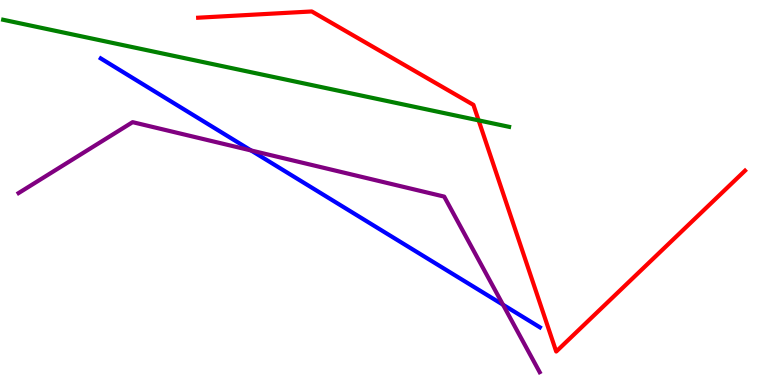[{'lines': ['blue', 'red'], 'intersections': []}, {'lines': ['green', 'red'], 'intersections': [{'x': 6.18, 'y': 6.87}]}, {'lines': ['purple', 'red'], 'intersections': []}, {'lines': ['blue', 'green'], 'intersections': []}, {'lines': ['blue', 'purple'], 'intersections': [{'x': 3.24, 'y': 6.09}, {'x': 6.49, 'y': 2.09}]}, {'lines': ['green', 'purple'], 'intersections': []}]